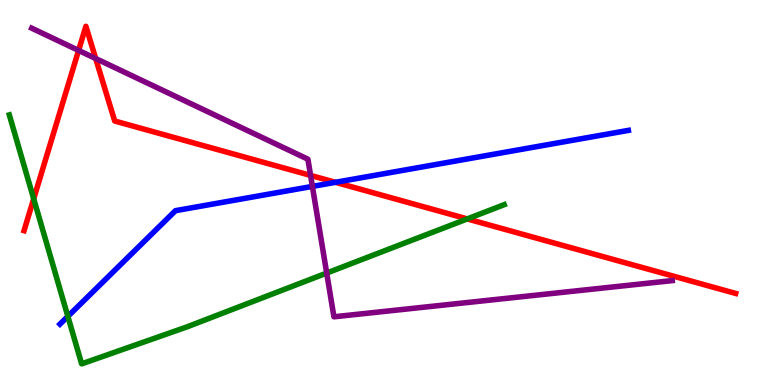[{'lines': ['blue', 'red'], 'intersections': [{'x': 4.33, 'y': 5.26}]}, {'lines': ['green', 'red'], 'intersections': [{'x': 0.435, 'y': 4.84}, {'x': 6.03, 'y': 4.31}]}, {'lines': ['purple', 'red'], 'intersections': [{'x': 1.01, 'y': 8.69}, {'x': 1.23, 'y': 8.48}, {'x': 4.01, 'y': 5.44}]}, {'lines': ['blue', 'green'], 'intersections': [{'x': 0.876, 'y': 1.78}]}, {'lines': ['blue', 'purple'], 'intersections': [{'x': 4.03, 'y': 5.16}]}, {'lines': ['green', 'purple'], 'intersections': [{'x': 4.22, 'y': 2.91}]}]